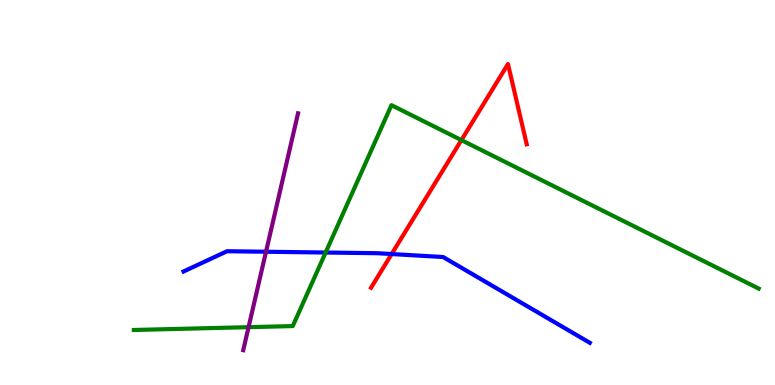[{'lines': ['blue', 'red'], 'intersections': [{'x': 5.05, 'y': 3.4}]}, {'lines': ['green', 'red'], 'intersections': [{'x': 5.95, 'y': 6.36}]}, {'lines': ['purple', 'red'], 'intersections': []}, {'lines': ['blue', 'green'], 'intersections': [{'x': 4.2, 'y': 3.44}]}, {'lines': ['blue', 'purple'], 'intersections': [{'x': 3.43, 'y': 3.46}]}, {'lines': ['green', 'purple'], 'intersections': [{'x': 3.21, 'y': 1.5}]}]